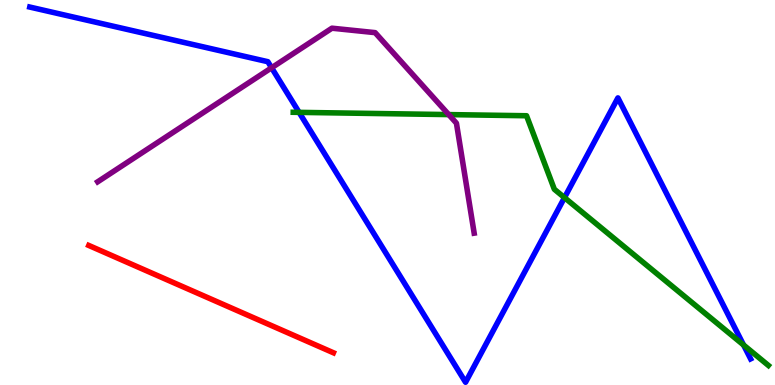[{'lines': ['blue', 'red'], 'intersections': []}, {'lines': ['green', 'red'], 'intersections': []}, {'lines': ['purple', 'red'], 'intersections': []}, {'lines': ['blue', 'green'], 'intersections': [{'x': 3.86, 'y': 7.08}, {'x': 7.28, 'y': 4.87}, {'x': 9.59, 'y': 1.04}]}, {'lines': ['blue', 'purple'], 'intersections': [{'x': 3.5, 'y': 8.24}]}, {'lines': ['green', 'purple'], 'intersections': [{'x': 5.79, 'y': 7.02}]}]